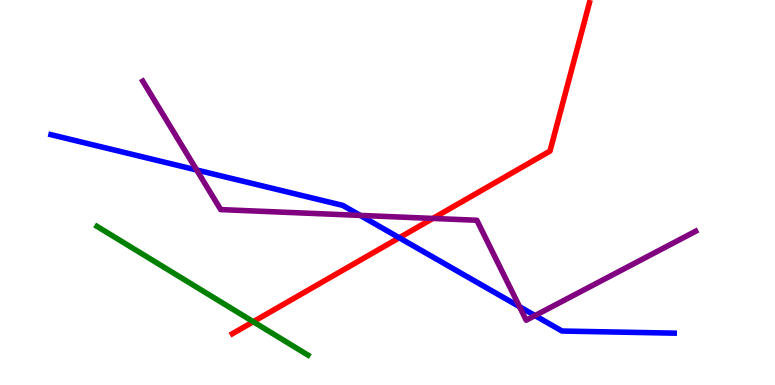[{'lines': ['blue', 'red'], 'intersections': [{'x': 5.15, 'y': 3.82}]}, {'lines': ['green', 'red'], 'intersections': [{'x': 3.27, 'y': 1.64}]}, {'lines': ['purple', 'red'], 'intersections': [{'x': 5.59, 'y': 4.33}]}, {'lines': ['blue', 'green'], 'intersections': []}, {'lines': ['blue', 'purple'], 'intersections': [{'x': 2.54, 'y': 5.58}, {'x': 4.65, 'y': 4.41}, {'x': 6.7, 'y': 2.03}, {'x': 6.9, 'y': 1.8}]}, {'lines': ['green', 'purple'], 'intersections': []}]